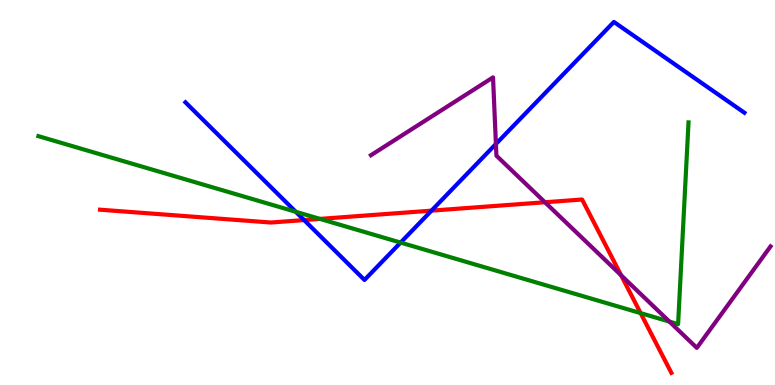[{'lines': ['blue', 'red'], 'intersections': [{'x': 3.92, 'y': 4.28}, {'x': 5.57, 'y': 4.53}]}, {'lines': ['green', 'red'], 'intersections': [{'x': 4.13, 'y': 4.31}, {'x': 8.27, 'y': 1.87}]}, {'lines': ['purple', 'red'], 'intersections': [{'x': 7.03, 'y': 4.75}, {'x': 8.01, 'y': 2.85}]}, {'lines': ['blue', 'green'], 'intersections': [{'x': 3.82, 'y': 4.5}, {'x': 5.17, 'y': 3.7}]}, {'lines': ['blue', 'purple'], 'intersections': [{'x': 6.4, 'y': 6.26}]}, {'lines': ['green', 'purple'], 'intersections': [{'x': 8.64, 'y': 1.65}]}]